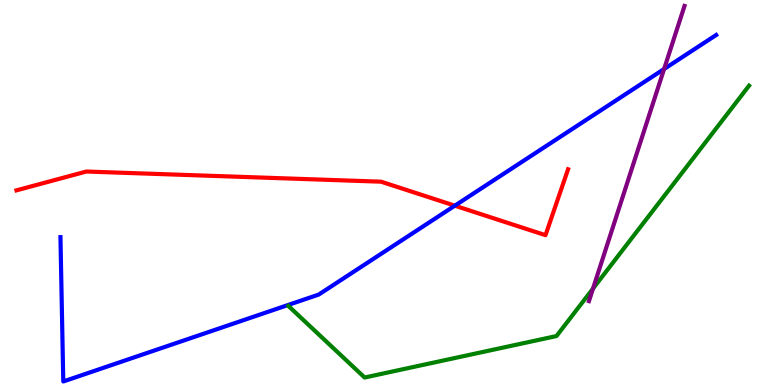[{'lines': ['blue', 'red'], 'intersections': [{'x': 5.87, 'y': 4.66}]}, {'lines': ['green', 'red'], 'intersections': []}, {'lines': ['purple', 'red'], 'intersections': []}, {'lines': ['blue', 'green'], 'intersections': []}, {'lines': ['blue', 'purple'], 'intersections': [{'x': 8.57, 'y': 8.21}]}, {'lines': ['green', 'purple'], 'intersections': [{'x': 7.65, 'y': 2.51}]}]